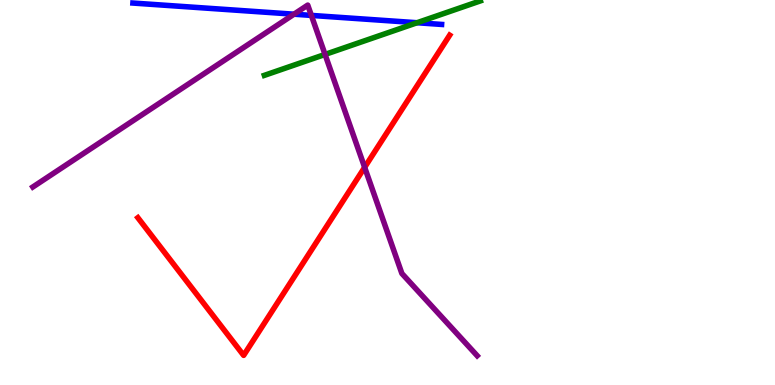[{'lines': ['blue', 'red'], 'intersections': []}, {'lines': ['green', 'red'], 'intersections': []}, {'lines': ['purple', 'red'], 'intersections': [{'x': 4.71, 'y': 5.65}]}, {'lines': ['blue', 'green'], 'intersections': [{'x': 5.38, 'y': 9.41}]}, {'lines': ['blue', 'purple'], 'intersections': [{'x': 3.79, 'y': 9.63}, {'x': 4.02, 'y': 9.6}]}, {'lines': ['green', 'purple'], 'intersections': [{'x': 4.19, 'y': 8.59}]}]